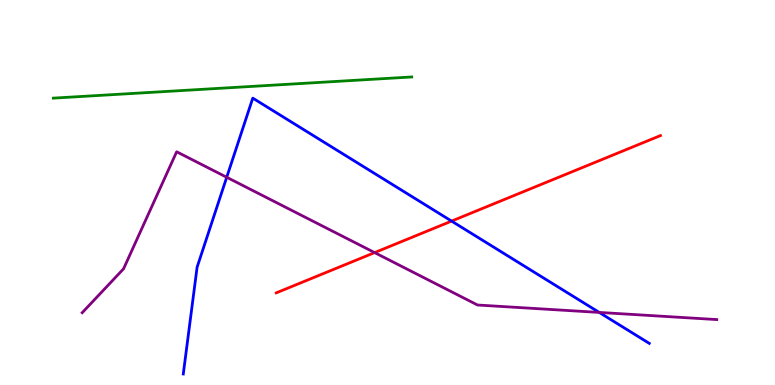[{'lines': ['blue', 'red'], 'intersections': [{'x': 5.83, 'y': 4.26}]}, {'lines': ['green', 'red'], 'intersections': []}, {'lines': ['purple', 'red'], 'intersections': [{'x': 4.83, 'y': 3.44}]}, {'lines': ['blue', 'green'], 'intersections': []}, {'lines': ['blue', 'purple'], 'intersections': [{'x': 2.93, 'y': 5.4}, {'x': 7.73, 'y': 1.89}]}, {'lines': ['green', 'purple'], 'intersections': []}]